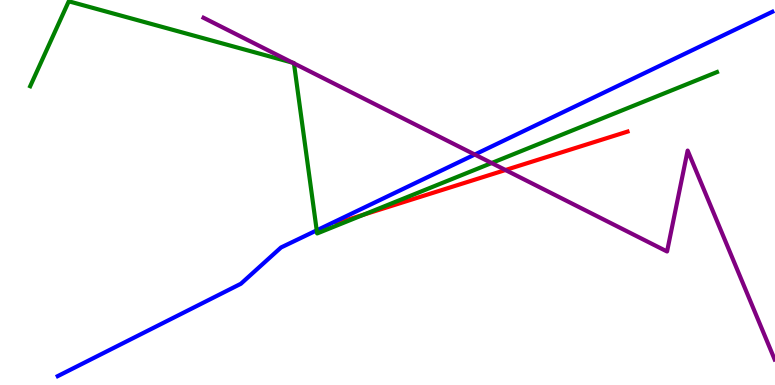[{'lines': ['blue', 'red'], 'intersections': []}, {'lines': ['green', 'red'], 'intersections': [{'x': 4.7, 'y': 4.43}]}, {'lines': ['purple', 'red'], 'intersections': [{'x': 6.52, 'y': 5.58}]}, {'lines': ['blue', 'green'], 'intersections': [{'x': 4.09, 'y': 4.02}]}, {'lines': ['blue', 'purple'], 'intersections': [{'x': 6.13, 'y': 5.99}]}, {'lines': ['green', 'purple'], 'intersections': [{'x': 3.78, 'y': 8.37}, {'x': 3.79, 'y': 8.35}, {'x': 6.34, 'y': 5.77}]}]